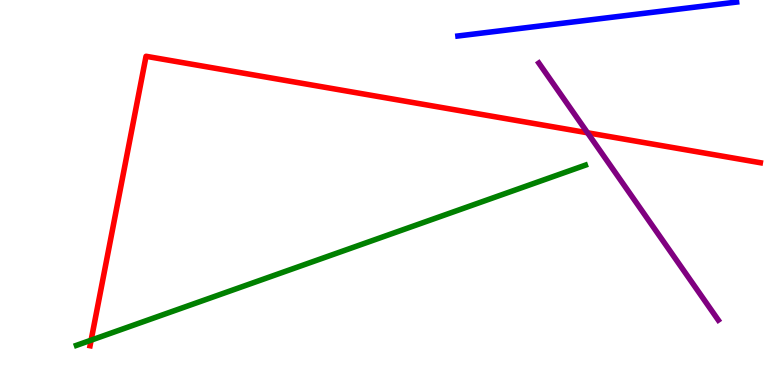[{'lines': ['blue', 'red'], 'intersections': []}, {'lines': ['green', 'red'], 'intersections': [{'x': 1.18, 'y': 1.16}]}, {'lines': ['purple', 'red'], 'intersections': [{'x': 7.58, 'y': 6.55}]}, {'lines': ['blue', 'green'], 'intersections': []}, {'lines': ['blue', 'purple'], 'intersections': []}, {'lines': ['green', 'purple'], 'intersections': []}]